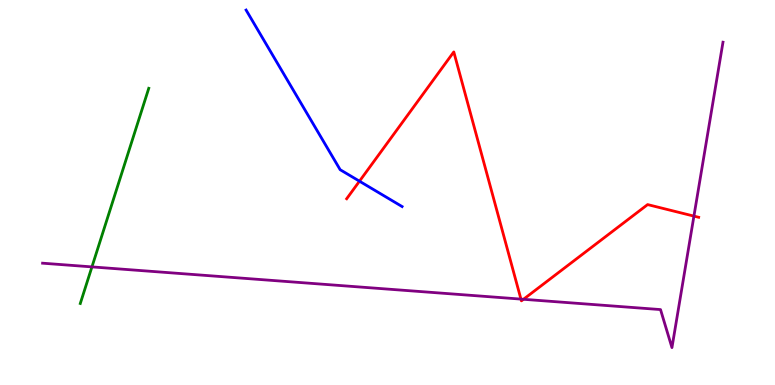[{'lines': ['blue', 'red'], 'intersections': [{'x': 4.64, 'y': 5.29}]}, {'lines': ['green', 'red'], 'intersections': []}, {'lines': ['purple', 'red'], 'intersections': [{'x': 6.72, 'y': 2.23}, {'x': 6.75, 'y': 2.23}, {'x': 8.95, 'y': 4.39}]}, {'lines': ['blue', 'green'], 'intersections': []}, {'lines': ['blue', 'purple'], 'intersections': []}, {'lines': ['green', 'purple'], 'intersections': [{'x': 1.19, 'y': 3.07}]}]